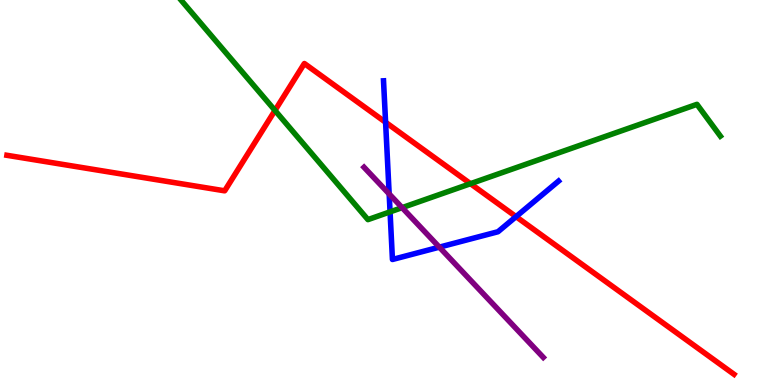[{'lines': ['blue', 'red'], 'intersections': [{'x': 4.98, 'y': 6.82}, {'x': 6.66, 'y': 4.37}]}, {'lines': ['green', 'red'], 'intersections': [{'x': 3.55, 'y': 7.13}, {'x': 6.07, 'y': 5.23}]}, {'lines': ['purple', 'red'], 'intersections': []}, {'lines': ['blue', 'green'], 'intersections': [{'x': 5.03, 'y': 4.5}]}, {'lines': ['blue', 'purple'], 'intersections': [{'x': 5.02, 'y': 4.96}, {'x': 5.67, 'y': 3.58}]}, {'lines': ['green', 'purple'], 'intersections': [{'x': 5.19, 'y': 4.61}]}]